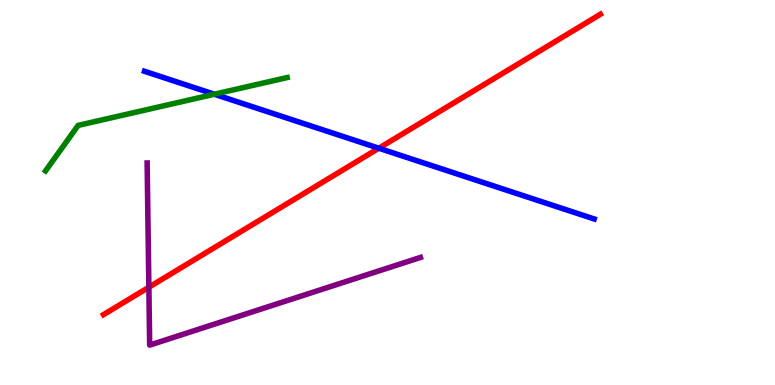[{'lines': ['blue', 'red'], 'intersections': [{'x': 4.89, 'y': 6.15}]}, {'lines': ['green', 'red'], 'intersections': []}, {'lines': ['purple', 'red'], 'intersections': [{'x': 1.92, 'y': 2.54}]}, {'lines': ['blue', 'green'], 'intersections': [{'x': 2.77, 'y': 7.55}]}, {'lines': ['blue', 'purple'], 'intersections': []}, {'lines': ['green', 'purple'], 'intersections': []}]